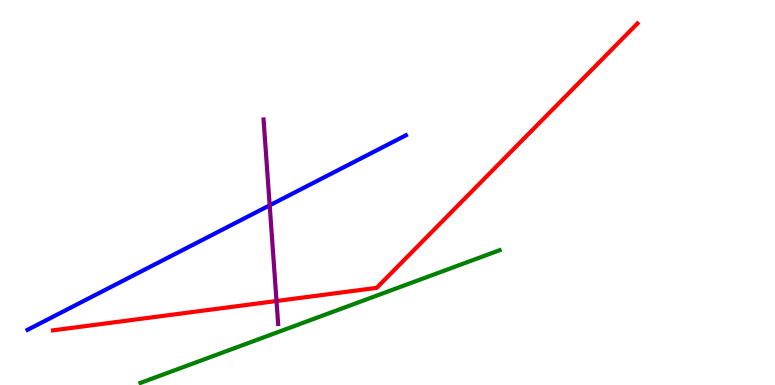[{'lines': ['blue', 'red'], 'intersections': []}, {'lines': ['green', 'red'], 'intersections': []}, {'lines': ['purple', 'red'], 'intersections': [{'x': 3.57, 'y': 2.18}]}, {'lines': ['blue', 'green'], 'intersections': []}, {'lines': ['blue', 'purple'], 'intersections': [{'x': 3.48, 'y': 4.67}]}, {'lines': ['green', 'purple'], 'intersections': []}]